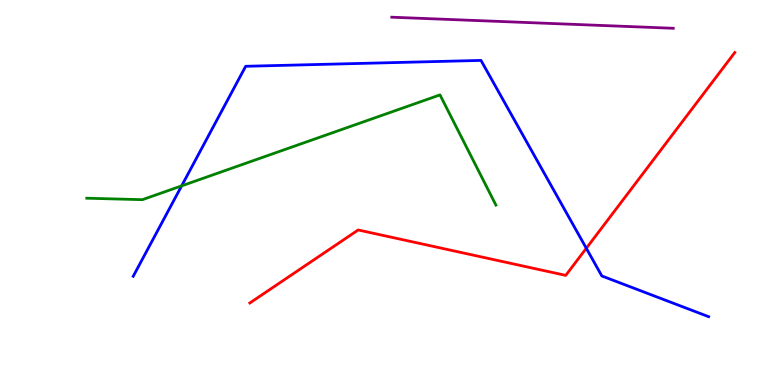[{'lines': ['blue', 'red'], 'intersections': [{'x': 7.57, 'y': 3.55}]}, {'lines': ['green', 'red'], 'intersections': []}, {'lines': ['purple', 'red'], 'intersections': []}, {'lines': ['blue', 'green'], 'intersections': [{'x': 2.34, 'y': 5.17}]}, {'lines': ['blue', 'purple'], 'intersections': []}, {'lines': ['green', 'purple'], 'intersections': []}]